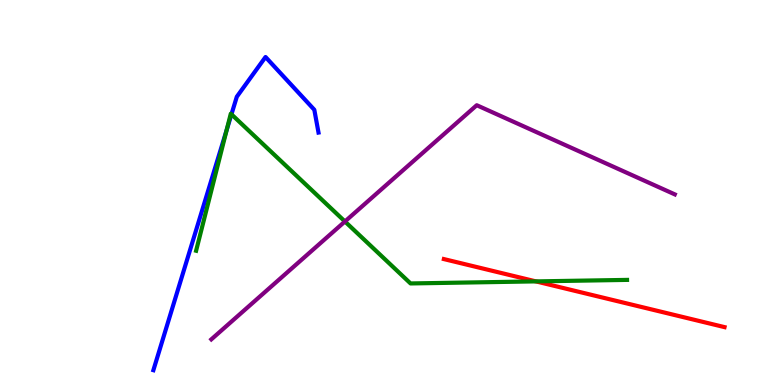[{'lines': ['blue', 'red'], 'intersections': []}, {'lines': ['green', 'red'], 'intersections': [{'x': 6.91, 'y': 2.69}]}, {'lines': ['purple', 'red'], 'intersections': []}, {'lines': ['blue', 'green'], 'intersections': [{'x': 2.92, 'y': 6.62}, {'x': 2.99, 'y': 7.03}]}, {'lines': ['blue', 'purple'], 'intersections': []}, {'lines': ['green', 'purple'], 'intersections': [{'x': 4.45, 'y': 4.25}]}]